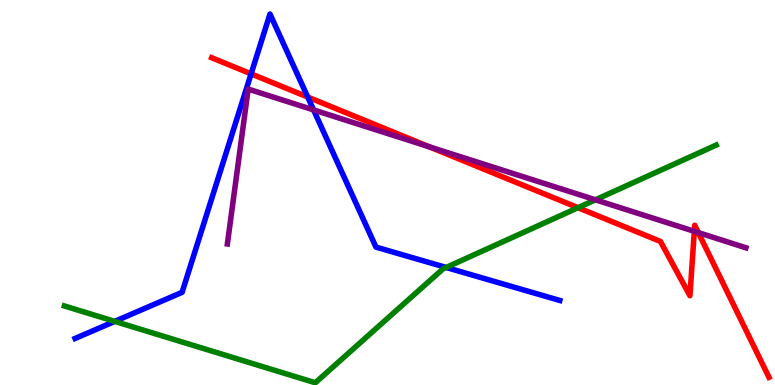[{'lines': ['blue', 'red'], 'intersections': [{'x': 3.24, 'y': 8.08}, {'x': 3.97, 'y': 7.48}]}, {'lines': ['green', 'red'], 'intersections': [{'x': 7.46, 'y': 4.61}]}, {'lines': ['purple', 'red'], 'intersections': [{'x': 5.54, 'y': 6.19}, {'x': 8.96, 'y': 3.99}, {'x': 9.01, 'y': 3.96}]}, {'lines': ['blue', 'green'], 'intersections': [{'x': 1.48, 'y': 1.65}, {'x': 5.76, 'y': 3.05}]}, {'lines': ['blue', 'purple'], 'intersections': [{'x': 4.05, 'y': 7.14}]}, {'lines': ['green', 'purple'], 'intersections': [{'x': 7.68, 'y': 4.81}]}]